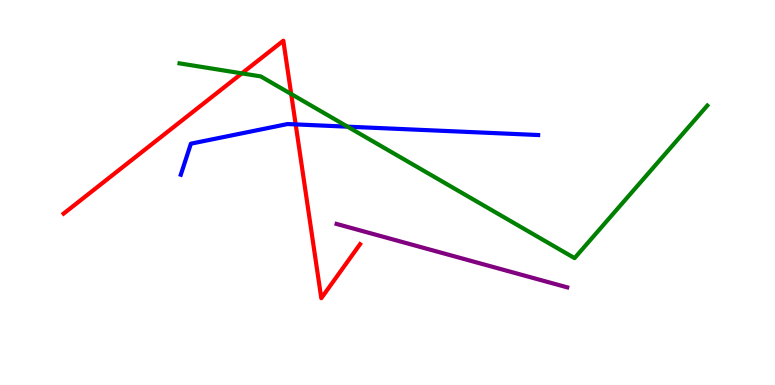[{'lines': ['blue', 'red'], 'intersections': [{'x': 3.82, 'y': 6.77}]}, {'lines': ['green', 'red'], 'intersections': [{'x': 3.12, 'y': 8.09}, {'x': 3.76, 'y': 7.56}]}, {'lines': ['purple', 'red'], 'intersections': []}, {'lines': ['blue', 'green'], 'intersections': [{'x': 4.48, 'y': 6.71}]}, {'lines': ['blue', 'purple'], 'intersections': []}, {'lines': ['green', 'purple'], 'intersections': []}]